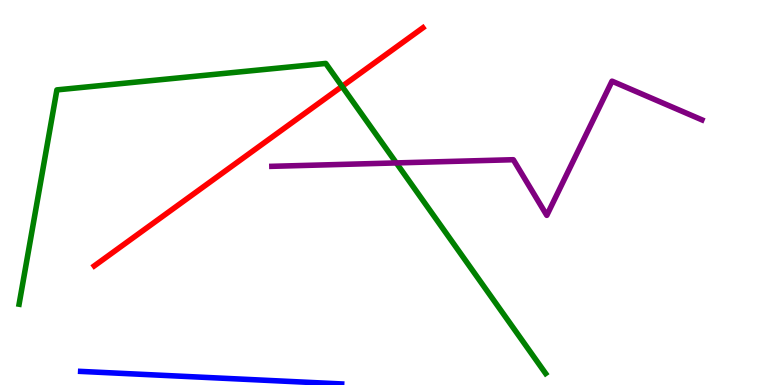[{'lines': ['blue', 'red'], 'intersections': []}, {'lines': ['green', 'red'], 'intersections': [{'x': 4.41, 'y': 7.76}]}, {'lines': ['purple', 'red'], 'intersections': []}, {'lines': ['blue', 'green'], 'intersections': []}, {'lines': ['blue', 'purple'], 'intersections': []}, {'lines': ['green', 'purple'], 'intersections': [{'x': 5.11, 'y': 5.77}]}]